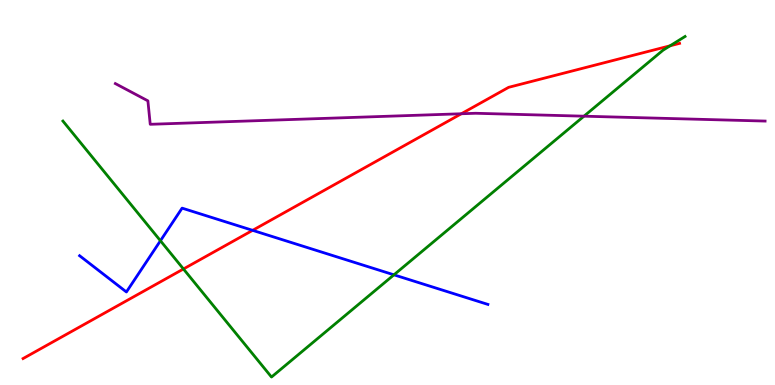[{'lines': ['blue', 'red'], 'intersections': [{'x': 3.26, 'y': 4.02}]}, {'lines': ['green', 'red'], 'intersections': [{'x': 2.37, 'y': 3.01}, {'x': 8.65, 'y': 8.81}]}, {'lines': ['purple', 'red'], 'intersections': [{'x': 5.95, 'y': 7.05}]}, {'lines': ['blue', 'green'], 'intersections': [{'x': 2.07, 'y': 3.75}, {'x': 5.08, 'y': 2.86}]}, {'lines': ['blue', 'purple'], 'intersections': []}, {'lines': ['green', 'purple'], 'intersections': [{'x': 7.54, 'y': 6.98}]}]